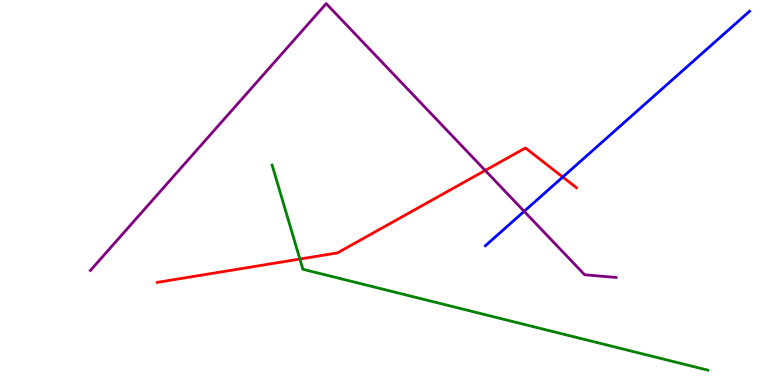[{'lines': ['blue', 'red'], 'intersections': [{'x': 7.26, 'y': 5.4}]}, {'lines': ['green', 'red'], 'intersections': [{'x': 3.87, 'y': 3.27}]}, {'lines': ['purple', 'red'], 'intersections': [{'x': 6.26, 'y': 5.57}]}, {'lines': ['blue', 'green'], 'intersections': []}, {'lines': ['blue', 'purple'], 'intersections': [{'x': 6.76, 'y': 4.51}]}, {'lines': ['green', 'purple'], 'intersections': []}]